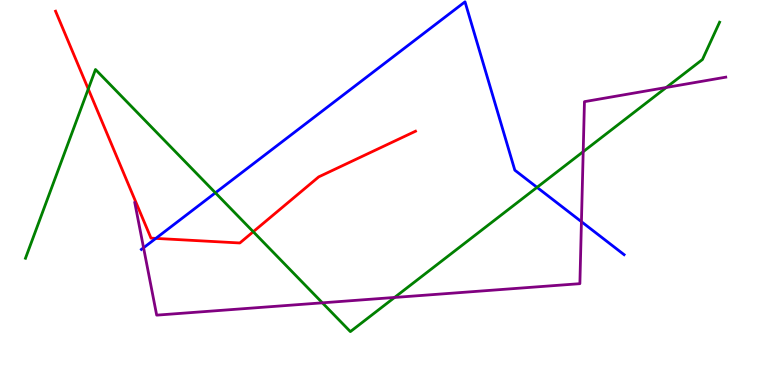[{'lines': ['blue', 'red'], 'intersections': [{'x': 2.01, 'y': 3.81}]}, {'lines': ['green', 'red'], 'intersections': [{'x': 1.14, 'y': 7.69}, {'x': 3.27, 'y': 3.98}]}, {'lines': ['purple', 'red'], 'intersections': []}, {'lines': ['blue', 'green'], 'intersections': [{'x': 2.78, 'y': 4.99}, {'x': 6.93, 'y': 5.13}]}, {'lines': ['blue', 'purple'], 'intersections': [{'x': 1.85, 'y': 3.56}, {'x': 7.5, 'y': 4.24}]}, {'lines': ['green', 'purple'], 'intersections': [{'x': 4.16, 'y': 2.13}, {'x': 5.09, 'y': 2.27}, {'x': 7.53, 'y': 6.06}, {'x': 8.6, 'y': 7.73}]}]